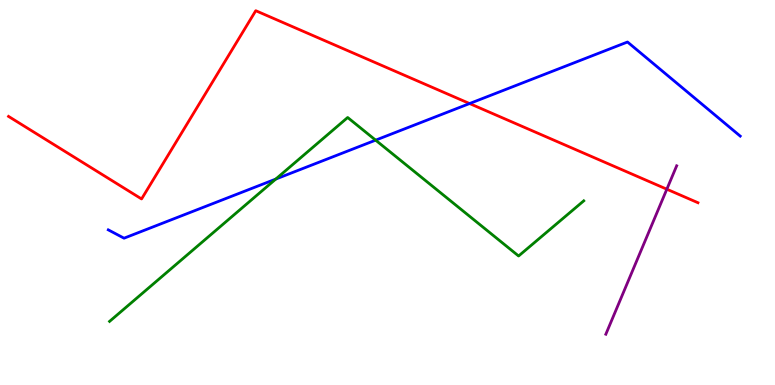[{'lines': ['blue', 'red'], 'intersections': [{'x': 6.06, 'y': 7.31}]}, {'lines': ['green', 'red'], 'intersections': []}, {'lines': ['purple', 'red'], 'intersections': [{'x': 8.6, 'y': 5.09}]}, {'lines': ['blue', 'green'], 'intersections': [{'x': 3.56, 'y': 5.35}, {'x': 4.85, 'y': 6.36}]}, {'lines': ['blue', 'purple'], 'intersections': []}, {'lines': ['green', 'purple'], 'intersections': []}]